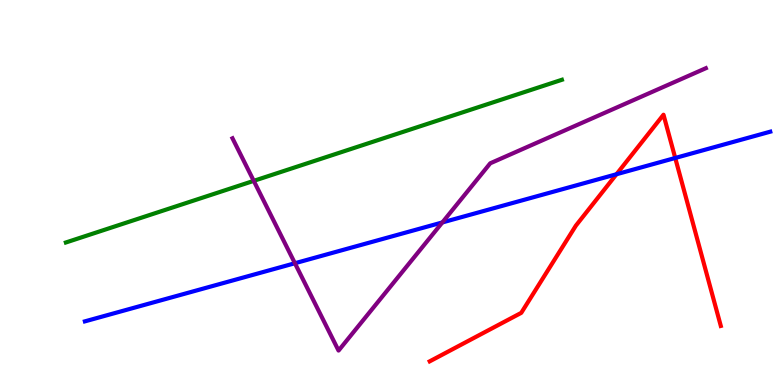[{'lines': ['blue', 'red'], 'intersections': [{'x': 7.95, 'y': 5.47}, {'x': 8.71, 'y': 5.9}]}, {'lines': ['green', 'red'], 'intersections': []}, {'lines': ['purple', 'red'], 'intersections': []}, {'lines': ['blue', 'green'], 'intersections': []}, {'lines': ['blue', 'purple'], 'intersections': [{'x': 3.81, 'y': 3.16}, {'x': 5.71, 'y': 4.22}]}, {'lines': ['green', 'purple'], 'intersections': [{'x': 3.27, 'y': 5.3}]}]